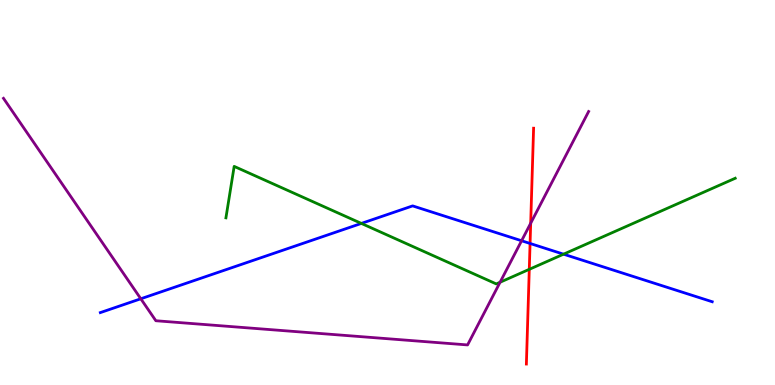[{'lines': ['blue', 'red'], 'intersections': [{'x': 6.84, 'y': 3.68}]}, {'lines': ['green', 'red'], 'intersections': [{'x': 6.83, 'y': 3.0}]}, {'lines': ['purple', 'red'], 'intersections': [{'x': 6.85, 'y': 4.2}]}, {'lines': ['blue', 'green'], 'intersections': [{'x': 4.66, 'y': 4.2}, {'x': 7.27, 'y': 3.4}]}, {'lines': ['blue', 'purple'], 'intersections': [{'x': 1.82, 'y': 2.24}, {'x': 6.73, 'y': 3.75}]}, {'lines': ['green', 'purple'], 'intersections': [{'x': 6.45, 'y': 2.67}]}]